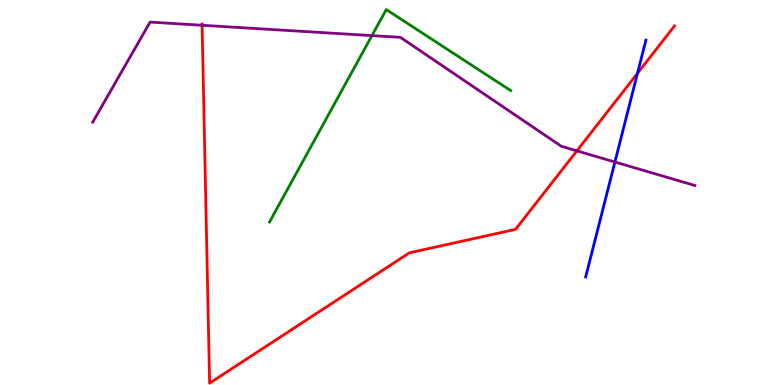[{'lines': ['blue', 'red'], 'intersections': [{'x': 8.23, 'y': 8.1}]}, {'lines': ['green', 'red'], 'intersections': []}, {'lines': ['purple', 'red'], 'intersections': [{'x': 2.61, 'y': 9.34}, {'x': 7.44, 'y': 6.08}]}, {'lines': ['blue', 'green'], 'intersections': []}, {'lines': ['blue', 'purple'], 'intersections': [{'x': 7.93, 'y': 5.79}]}, {'lines': ['green', 'purple'], 'intersections': [{'x': 4.8, 'y': 9.08}]}]